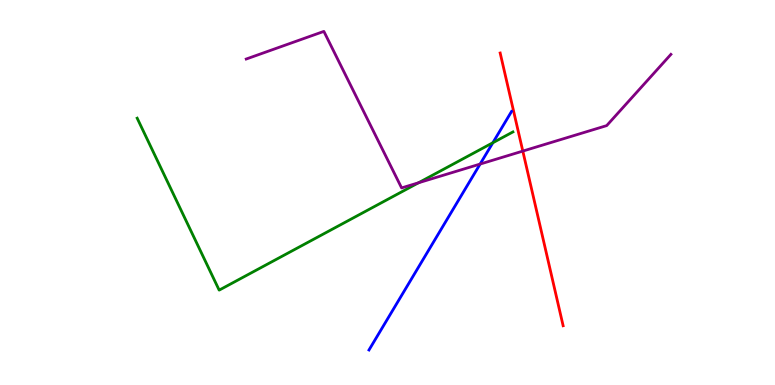[{'lines': ['blue', 'red'], 'intersections': []}, {'lines': ['green', 'red'], 'intersections': []}, {'lines': ['purple', 'red'], 'intersections': [{'x': 6.75, 'y': 6.08}]}, {'lines': ['blue', 'green'], 'intersections': [{'x': 6.36, 'y': 6.29}]}, {'lines': ['blue', 'purple'], 'intersections': [{'x': 6.19, 'y': 5.74}]}, {'lines': ['green', 'purple'], 'intersections': [{'x': 5.4, 'y': 5.25}]}]